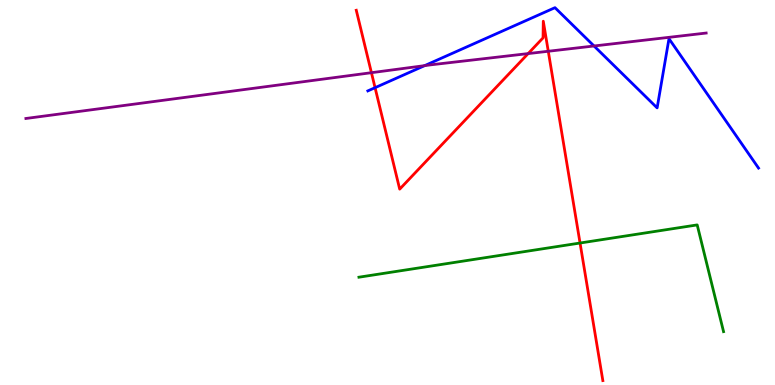[{'lines': ['blue', 'red'], 'intersections': [{'x': 4.84, 'y': 7.72}]}, {'lines': ['green', 'red'], 'intersections': [{'x': 7.48, 'y': 3.69}]}, {'lines': ['purple', 'red'], 'intersections': [{'x': 4.79, 'y': 8.11}, {'x': 6.81, 'y': 8.61}, {'x': 7.07, 'y': 8.67}]}, {'lines': ['blue', 'green'], 'intersections': []}, {'lines': ['blue', 'purple'], 'intersections': [{'x': 5.48, 'y': 8.3}, {'x': 7.66, 'y': 8.81}]}, {'lines': ['green', 'purple'], 'intersections': []}]